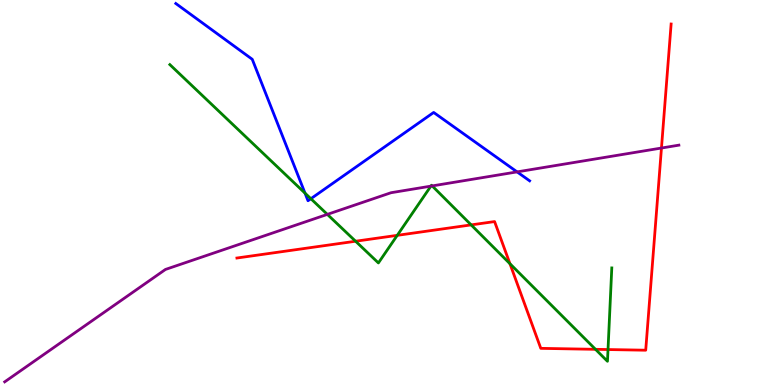[{'lines': ['blue', 'red'], 'intersections': []}, {'lines': ['green', 'red'], 'intersections': [{'x': 4.59, 'y': 3.73}, {'x': 5.13, 'y': 3.89}, {'x': 6.08, 'y': 4.16}, {'x': 6.58, 'y': 3.15}, {'x': 7.68, 'y': 0.927}, {'x': 7.85, 'y': 0.921}]}, {'lines': ['purple', 'red'], 'intersections': [{'x': 8.54, 'y': 6.16}]}, {'lines': ['blue', 'green'], 'intersections': [{'x': 3.94, 'y': 4.98}, {'x': 4.01, 'y': 4.84}]}, {'lines': ['blue', 'purple'], 'intersections': [{'x': 6.67, 'y': 5.54}]}, {'lines': ['green', 'purple'], 'intersections': [{'x': 4.22, 'y': 4.43}, {'x': 5.56, 'y': 5.17}, {'x': 5.58, 'y': 5.17}]}]